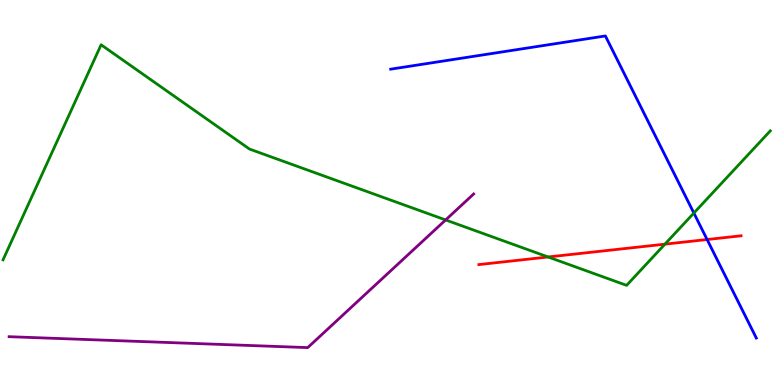[{'lines': ['blue', 'red'], 'intersections': [{'x': 9.12, 'y': 3.78}]}, {'lines': ['green', 'red'], 'intersections': [{'x': 7.07, 'y': 3.33}, {'x': 8.58, 'y': 3.66}]}, {'lines': ['purple', 'red'], 'intersections': []}, {'lines': ['blue', 'green'], 'intersections': [{'x': 8.95, 'y': 4.47}]}, {'lines': ['blue', 'purple'], 'intersections': []}, {'lines': ['green', 'purple'], 'intersections': [{'x': 5.75, 'y': 4.29}]}]